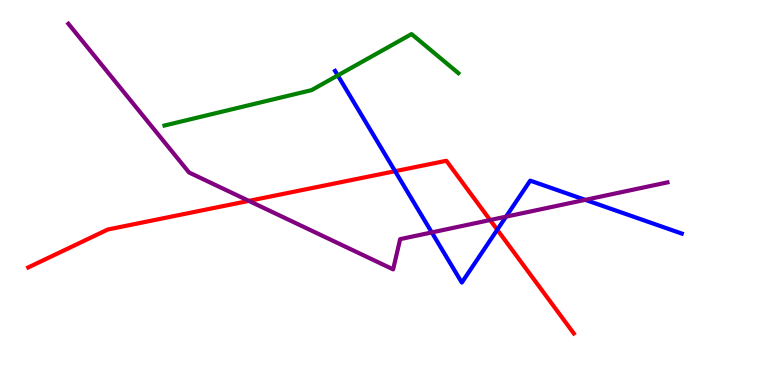[{'lines': ['blue', 'red'], 'intersections': [{'x': 5.1, 'y': 5.55}, {'x': 6.42, 'y': 4.03}]}, {'lines': ['green', 'red'], 'intersections': []}, {'lines': ['purple', 'red'], 'intersections': [{'x': 3.21, 'y': 4.78}, {'x': 6.32, 'y': 4.28}]}, {'lines': ['blue', 'green'], 'intersections': [{'x': 4.36, 'y': 8.04}]}, {'lines': ['blue', 'purple'], 'intersections': [{'x': 5.57, 'y': 3.96}, {'x': 6.53, 'y': 4.37}, {'x': 7.55, 'y': 4.81}]}, {'lines': ['green', 'purple'], 'intersections': []}]